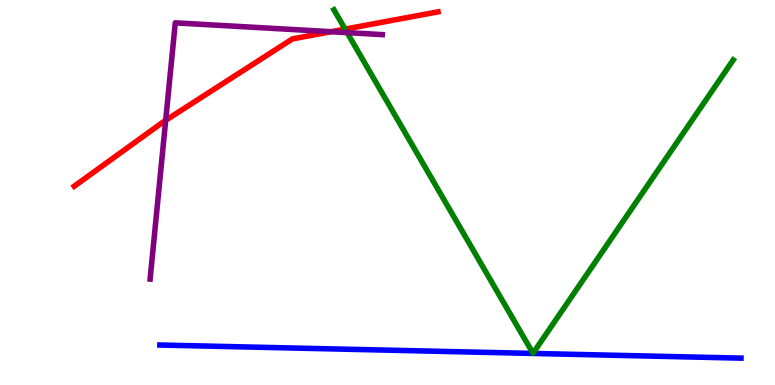[{'lines': ['blue', 'red'], 'intersections': []}, {'lines': ['green', 'red'], 'intersections': [{'x': 4.45, 'y': 9.24}]}, {'lines': ['purple', 'red'], 'intersections': [{'x': 2.14, 'y': 6.88}, {'x': 4.27, 'y': 9.18}]}, {'lines': ['blue', 'green'], 'intersections': []}, {'lines': ['blue', 'purple'], 'intersections': []}, {'lines': ['green', 'purple'], 'intersections': [{'x': 4.48, 'y': 9.15}]}]